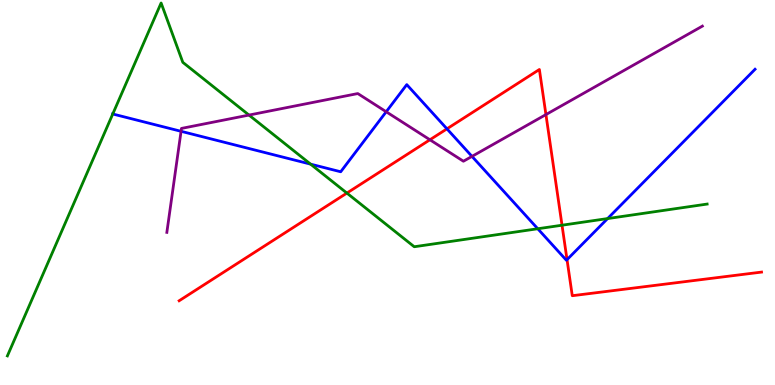[{'lines': ['blue', 'red'], 'intersections': [{'x': 5.77, 'y': 6.65}, {'x': 7.32, 'y': 3.26}]}, {'lines': ['green', 'red'], 'intersections': [{'x': 4.48, 'y': 4.99}, {'x': 7.25, 'y': 4.15}]}, {'lines': ['purple', 'red'], 'intersections': [{'x': 5.55, 'y': 6.37}, {'x': 7.04, 'y': 7.02}]}, {'lines': ['blue', 'green'], 'intersections': [{'x': 1.45, 'y': 7.04}, {'x': 4.01, 'y': 5.74}, {'x': 6.94, 'y': 4.06}, {'x': 7.84, 'y': 4.32}]}, {'lines': ['blue', 'purple'], 'intersections': [{'x': 2.34, 'y': 6.59}, {'x': 4.98, 'y': 7.1}, {'x': 6.09, 'y': 5.94}]}, {'lines': ['green', 'purple'], 'intersections': [{'x': 3.21, 'y': 7.01}]}]